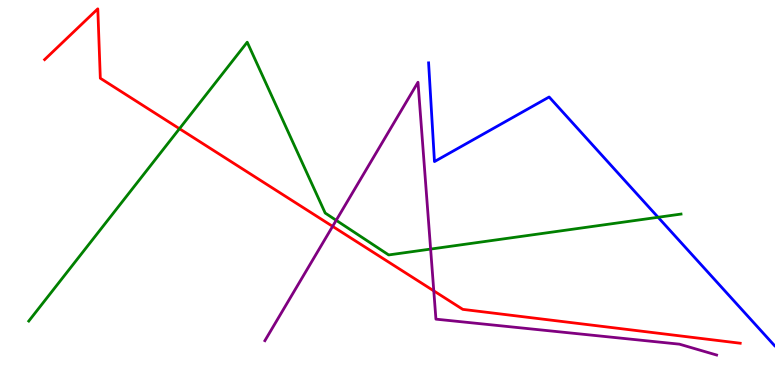[{'lines': ['blue', 'red'], 'intersections': []}, {'lines': ['green', 'red'], 'intersections': [{'x': 2.32, 'y': 6.66}]}, {'lines': ['purple', 'red'], 'intersections': [{'x': 4.29, 'y': 4.12}, {'x': 5.6, 'y': 2.44}]}, {'lines': ['blue', 'green'], 'intersections': [{'x': 8.49, 'y': 4.36}]}, {'lines': ['blue', 'purple'], 'intersections': []}, {'lines': ['green', 'purple'], 'intersections': [{'x': 4.34, 'y': 4.28}, {'x': 5.56, 'y': 3.53}]}]